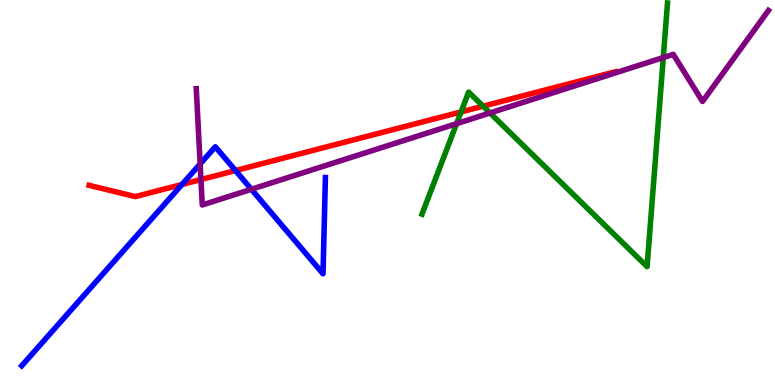[{'lines': ['blue', 'red'], 'intersections': [{'x': 2.35, 'y': 5.21}, {'x': 3.04, 'y': 5.57}]}, {'lines': ['green', 'red'], 'intersections': [{'x': 5.95, 'y': 7.09}, {'x': 6.23, 'y': 7.24}]}, {'lines': ['purple', 'red'], 'intersections': [{'x': 2.59, 'y': 5.34}]}, {'lines': ['blue', 'green'], 'intersections': []}, {'lines': ['blue', 'purple'], 'intersections': [{'x': 2.58, 'y': 5.74}, {'x': 3.24, 'y': 5.08}]}, {'lines': ['green', 'purple'], 'intersections': [{'x': 5.89, 'y': 6.79}, {'x': 6.32, 'y': 7.07}, {'x': 8.56, 'y': 8.51}]}]